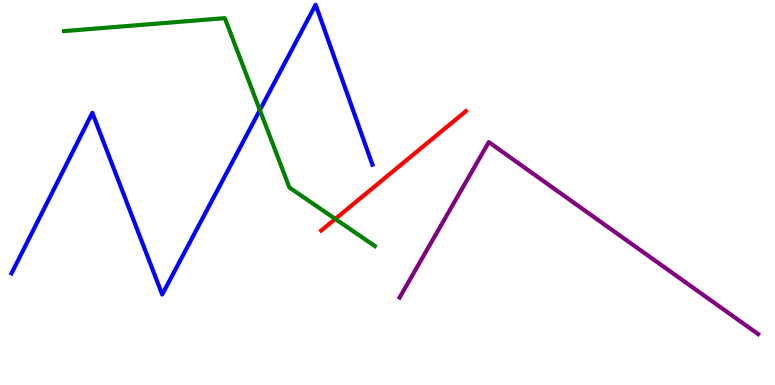[{'lines': ['blue', 'red'], 'intersections': []}, {'lines': ['green', 'red'], 'intersections': [{'x': 4.33, 'y': 4.31}]}, {'lines': ['purple', 'red'], 'intersections': []}, {'lines': ['blue', 'green'], 'intersections': [{'x': 3.35, 'y': 7.14}]}, {'lines': ['blue', 'purple'], 'intersections': []}, {'lines': ['green', 'purple'], 'intersections': []}]